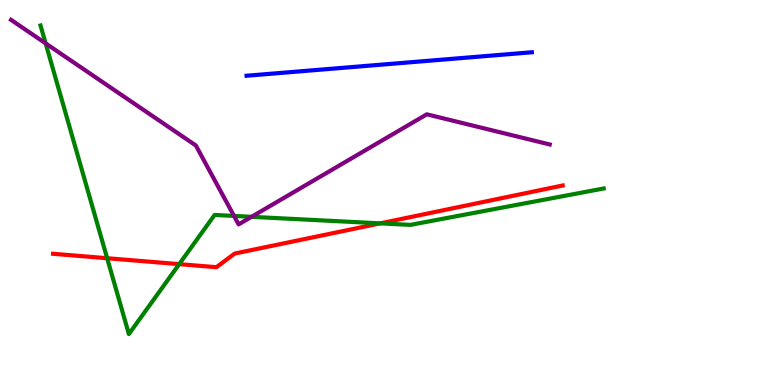[{'lines': ['blue', 'red'], 'intersections': []}, {'lines': ['green', 'red'], 'intersections': [{'x': 1.38, 'y': 3.29}, {'x': 2.31, 'y': 3.14}, {'x': 4.91, 'y': 4.2}]}, {'lines': ['purple', 'red'], 'intersections': []}, {'lines': ['blue', 'green'], 'intersections': []}, {'lines': ['blue', 'purple'], 'intersections': []}, {'lines': ['green', 'purple'], 'intersections': [{'x': 0.589, 'y': 8.87}, {'x': 3.02, 'y': 4.39}, {'x': 3.25, 'y': 4.37}]}]